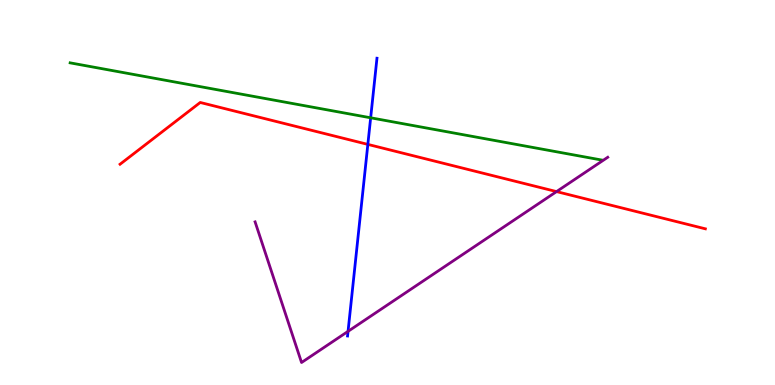[{'lines': ['blue', 'red'], 'intersections': [{'x': 4.75, 'y': 6.25}]}, {'lines': ['green', 'red'], 'intersections': []}, {'lines': ['purple', 'red'], 'intersections': [{'x': 7.18, 'y': 5.02}]}, {'lines': ['blue', 'green'], 'intersections': [{'x': 4.78, 'y': 6.94}]}, {'lines': ['blue', 'purple'], 'intersections': [{'x': 4.49, 'y': 1.39}]}, {'lines': ['green', 'purple'], 'intersections': []}]